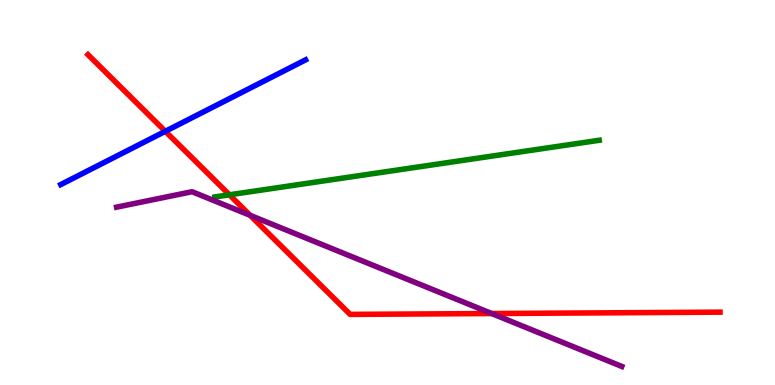[{'lines': ['blue', 'red'], 'intersections': [{'x': 2.13, 'y': 6.59}]}, {'lines': ['green', 'red'], 'intersections': [{'x': 2.96, 'y': 4.94}]}, {'lines': ['purple', 'red'], 'intersections': [{'x': 3.23, 'y': 4.41}, {'x': 6.34, 'y': 1.86}]}, {'lines': ['blue', 'green'], 'intersections': []}, {'lines': ['blue', 'purple'], 'intersections': []}, {'lines': ['green', 'purple'], 'intersections': []}]